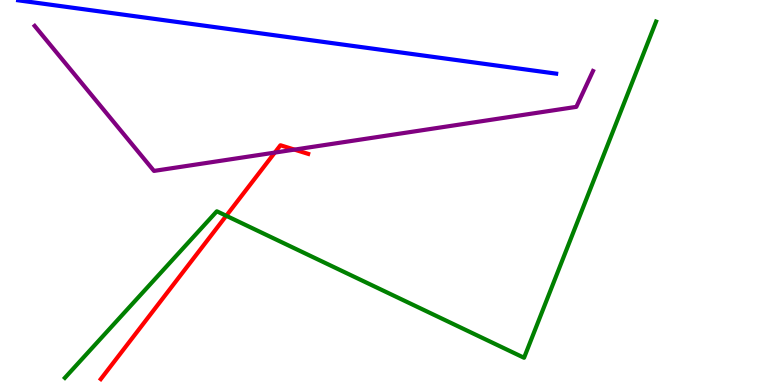[{'lines': ['blue', 'red'], 'intersections': []}, {'lines': ['green', 'red'], 'intersections': [{'x': 2.92, 'y': 4.4}]}, {'lines': ['purple', 'red'], 'intersections': [{'x': 3.55, 'y': 6.04}, {'x': 3.8, 'y': 6.11}]}, {'lines': ['blue', 'green'], 'intersections': []}, {'lines': ['blue', 'purple'], 'intersections': []}, {'lines': ['green', 'purple'], 'intersections': []}]